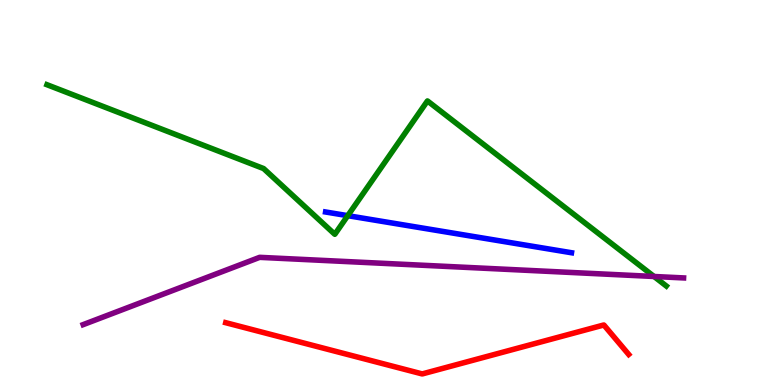[{'lines': ['blue', 'red'], 'intersections': []}, {'lines': ['green', 'red'], 'intersections': []}, {'lines': ['purple', 'red'], 'intersections': []}, {'lines': ['blue', 'green'], 'intersections': [{'x': 4.49, 'y': 4.4}]}, {'lines': ['blue', 'purple'], 'intersections': []}, {'lines': ['green', 'purple'], 'intersections': [{'x': 8.44, 'y': 2.82}]}]